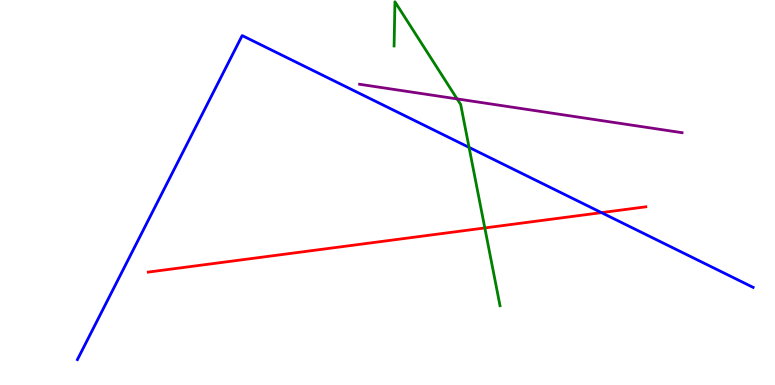[{'lines': ['blue', 'red'], 'intersections': [{'x': 7.76, 'y': 4.48}]}, {'lines': ['green', 'red'], 'intersections': [{'x': 6.26, 'y': 4.08}]}, {'lines': ['purple', 'red'], 'intersections': []}, {'lines': ['blue', 'green'], 'intersections': [{'x': 6.05, 'y': 6.17}]}, {'lines': ['blue', 'purple'], 'intersections': []}, {'lines': ['green', 'purple'], 'intersections': [{'x': 5.9, 'y': 7.43}]}]